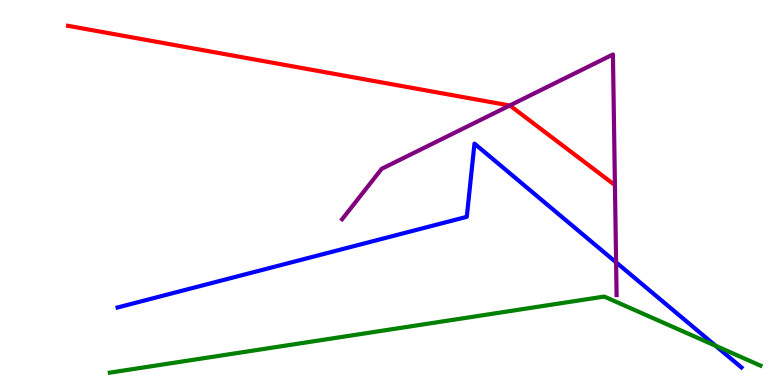[{'lines': ['blue', 'red'], 'intersections': []}, {'lines': ['green', 'red'], 'intersections': []}, {'lines': ['purple', 'red'], 'intersections': [{'x': 6.58, 'y': 7.26}]}, {'lines': ['blue', 'green'], 'intersections': [{'x': 9.23, 'y': 1.02}]}, {'lines': ['blue', 'purple'], 'intersections': [{'x': 7.95, 'y': 3.19}]}, {'lines': ['green', 'purple'], 'intersections': []}]